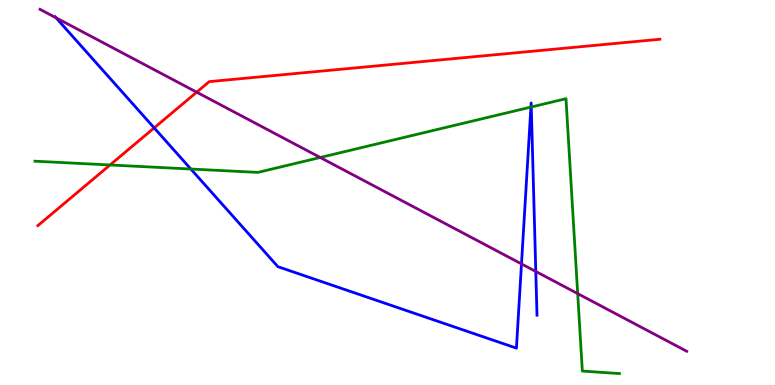[{'lines': ['blue', 'red'], 'intersections': [{'x': 1.99, 'y': 6.68}]}, {'lines': ['green', 'red'], 'intersections': [{'x': 1.42, 'y': 5.72}]}, {'lines': ['purple', 'red'], 'intersections': [{'x': 2.54, 'y': 7.61}]}, {'lines': ['blue', 'green'], 'intersections': [{'x': 2.46, 'y': 5.61}, {'x': 6.85, 'y': 7.22}, {'x': 6.86, 'y': 7.22}]}, {'lines': ['blue', 'purple'], 'intersections': [{'x': 0.723, 'y': 9.54}, {'x': 6.73, 'y': 3.15}, {'x': 6.91, 'y': 2.95}]}, {'lines': ['green', 'purple'], 'intersections': [{'x': 4.13, 'y': 5.91}, {'x': 7.45, 'y': 2.37}]}]